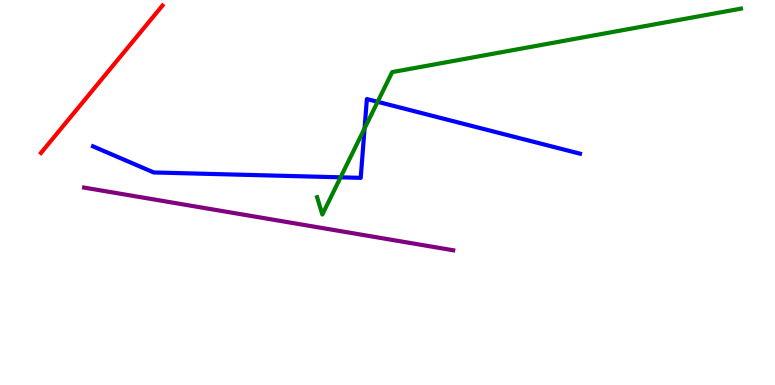[{'lines': ['blue', 'red'], 'intersections': []}, {'lines': ['green', 'red'], 'intersections': []}, {'lines': ['purple', 'red'], 'intersections': []}, {'lines': ['blue', 'green'], 'intersections': [{'x': 4.39, 'y': 5.39}, {'x': 4.7, 'y': 6.66}, {'x': 4.87, 'y': 7.36}]}, {'lines': ['blue', 'purple'], 'intersections': []}, {'lines': ['green', 'purple'], 'intersections': []}]